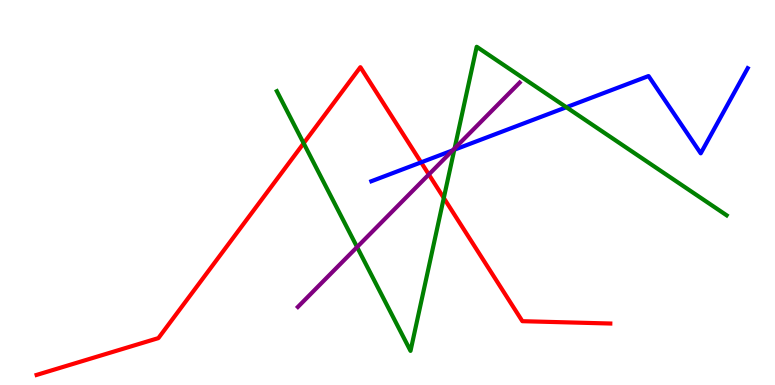[{'lines': ['blue', 'red'], 'intersections': [{'x': 5.43, 'y': 5.78}]}, {'lines': ['green', 'red'], 'intersections': [{'x': 3.92, 'y': 6.28}, {'x': 5.73, 'y': 4.86}]}, {'lines': ['purple', 'red'], 'intersections': [{'x': 5.53, 'y': 5.47}]}, {'lines': ['blue', 'green'], 'intersections': [{'x': 5.86, 'y': 6.11}, {'x': 7.31, 'y': 7.21}]}, {'lines': ['blue', 'purple'], 'intersections': [{'x': 5.84, 'y': 6.09}]}, {'lines': ['green', 'purple'], 'intersections': [{'x': 4.61, 'y': 3.58}, {'x': 5.87, 'y': 6.14}]}]